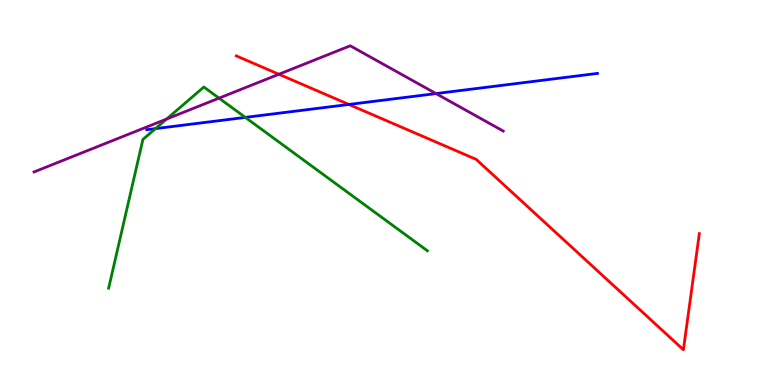[{'lines': ['blue', 'red'], 'intersections': [{'x': 4.5, 'y': 7.29}]}, {'lines': ['green', 'red'], 'intersections': []}, {'lines': ['purple', 'red'], 'intersections': [{'x': 3.6, 'y': 8.07}]}, {'lines': ['blue', 'green'], 'intersections': [{'x': 2.01, 'y': 6.66}, {'x': 3.17, 'y': 6.95}]}, {'lines': ['blue', 'purple'], 'intersections': [{'x': 5.63, 'y': 7.57}]}, {'lines': ['green', 'purple'], 'intersections': [{'x': 2.15, 'y': 6.91}, {'x': 2.83, 'y': 7.45}]}]